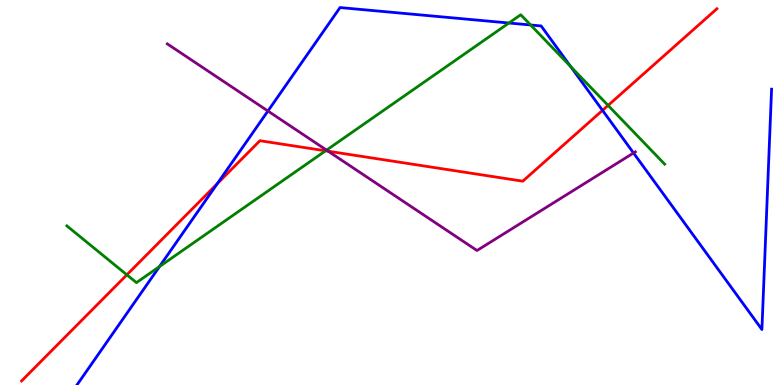[{'lines': ['blue', 'red'], 'intersections': [{'x': 2.8, 'y': 5.23}, {'x': 7.77, 'y': 7.13}]}, {'lines': ['green', 'red'], 'intersections': [{'x': 1.64, 'y': 2.86}, {'x': 4.2, 'y': 6.08}, {'x': 7.85, 'y': 7.26}]}, {'lines': ['purple', 'red'], 'intersections': [{'x': 4.23, 'y': 6.07}]}, {'lines': ['blue', 'green'], 'intersections': [{'x': 2.06, 'y': 3.08}, {'x': 6.57, 'y': 9.4}, {'x': 6.85, 'y': 9.35}, {'x': 7.36, 'y': 8.27}]}, {'lines': ['blue', 'purple'], 'intersections': [{'x': 3.46, 'y': 7.12}, {'x': 8.17, 'y': 6.03}]}, {'lines': ['green', 'purple'], 'intersections': [{'x': 4.21, 'y': 6.1}]}]